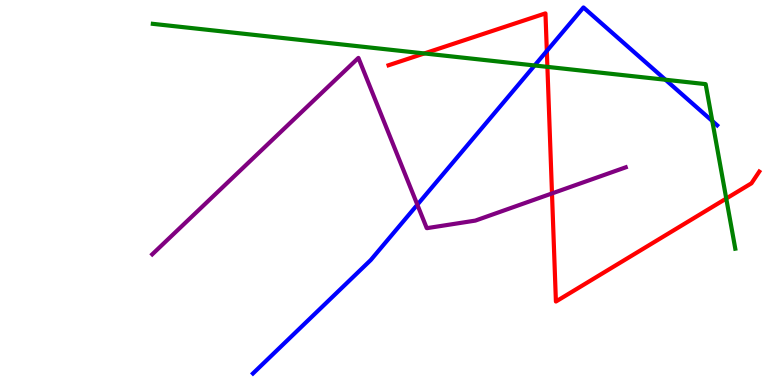[{'lines': ['blue', 'red'], 'intersections': [{'x': 7.06, 'y': 8.68}]}, {'lines': ['green', 'red'], 'intersections': [{'x': 5.47, 'y': 8.61}, {'x': 7.06, 'y': 8.26}, {'x': 9.37, 'y': 4.84}]}, {'lines': ['purple', 'red'], 'intersections': [{'x': 7.12, 'y': 4.98}]}, {'lines': ['blue', 'green'], 'intersections': [{'x': 6.9, 'y': 8.3}, {'x': 8.59, 'y': 7.93}, {'x': 9.19, 'y': 6.86}]}, {'lines': ['blue', 'purple'], 'intersections': [{'x': 5.39, 'y': 4.68}]}, {'lines': ['green', 'purple'], 'intersections': []}]